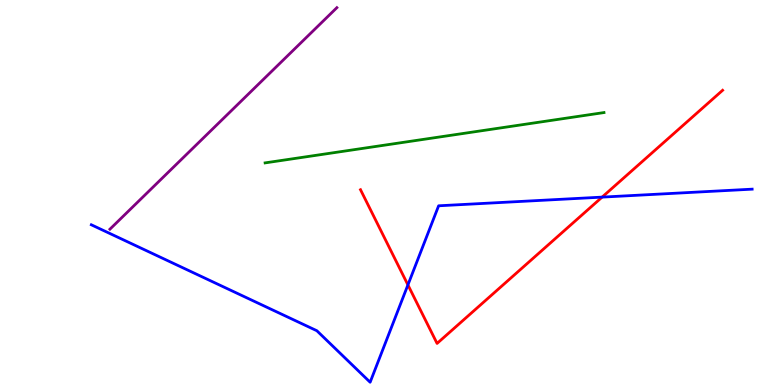[{'lines': ['blue', 'red'], 'intersections': [{'x': 5.26, 'y': 2.6}, {'x': 7.77, 'y': 4.88}]}, {'lines': ['green', 'red'], 'intersections': []}, {'lines': ['purple', 'red'], 'intersections': []}, {'lines': ['blue', 'green'], 'intersections': []}, {'lines': ['blue', 'purple'], 'intersections': []}, {'lines': ['green', 'purple'], 'intersections': []}]